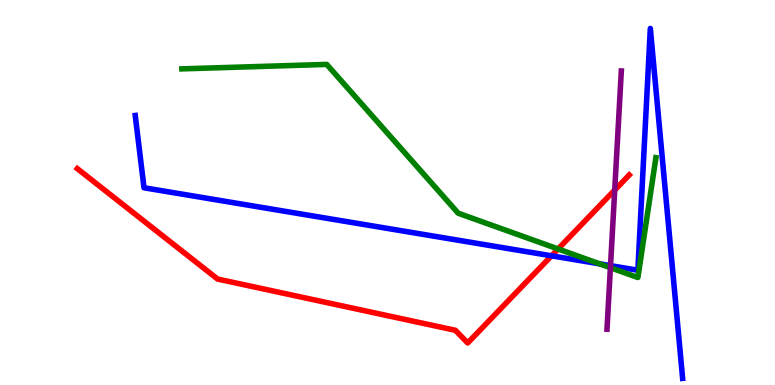[{'lines': ['blue', 'red'], 'intersections': [{'x': 7.12, 'y': 3.36}]}, {'lines': ['green', 'red'], 'intersections': [{'x': 7.2, 'y': 3.53}]}, {'lines': ['purple', 'red'], 'intersections': [{'x': 7.93, 'y': 5.06}]}, {'lines': ['blue', 'green'], 'intersections': [{'x': 7.74, 'y': 3.15}]}, {'lines': ['blue', 'purple'], 'intersections': [{'x': 7.88, 'y': 3.1}]}, {'lines': ['green', 'purple'], 'intersections': [{'x': 7.88, 'y': 3.05}]}]